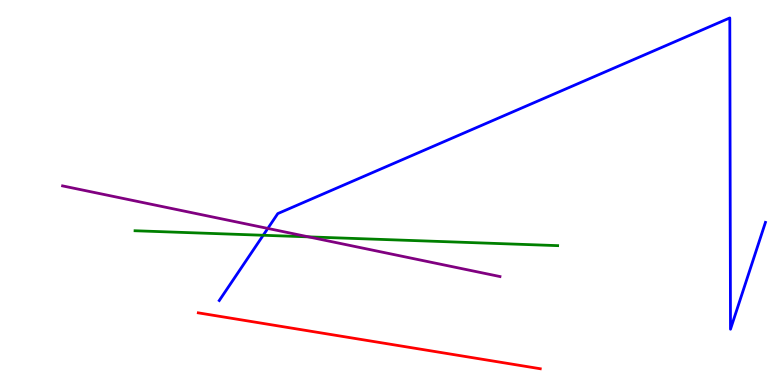[{'lines': ['blue', 'red'], 'intersections': []}, {'lines': ['green', 'red'], 'intersections': []}, {'lines': ['purple', 'red'], 'intersections': []}, {'lines': ['blue', 'green'], 'intersections': [{'x': 3.4, 'y': 3.89}]}, {'lines': ['blue', 'purple'], 'intersections': [{'x': 3.46, 'y': 4.07}]}, {'lines': ['green', 'purple'], 'intersections': [{'x': 3.98, 'y': 3.85}]}]